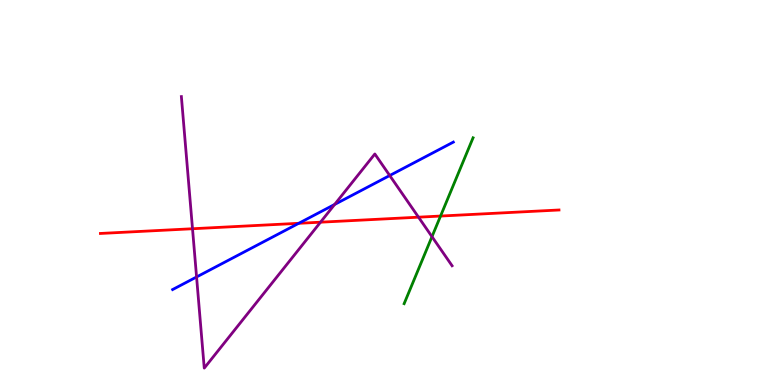[{'lines': ['blue', 'red'], 'intersections': [{'x': 3.85, 'y': 4.2}]}, {'lines': ['green', 'red'], 'intersections': [{'x': 5.68, 'y': 4.39}]}, {'lines': ['purple', 'red'], 'intersections': [{'x': 2.48, 'y': 4.06}, {'x': 4.14, 'y': 4.23}, {'x': 5.4, 'y': 4.36}]}, {'lines': ['blue', 'green'], 'intersections': []}, {'lines': ['blue', 'purple'], 'intersections': [{'x': 2.54, 'y': 2.81}, {'x': 4.32, 'y': 4.69}, {'x': 5.03, 'y': 5.44}]}, {'lines': ['green', 'purple'], 'intersections': [{'x': 5.57, 'y': 3.85}]}]